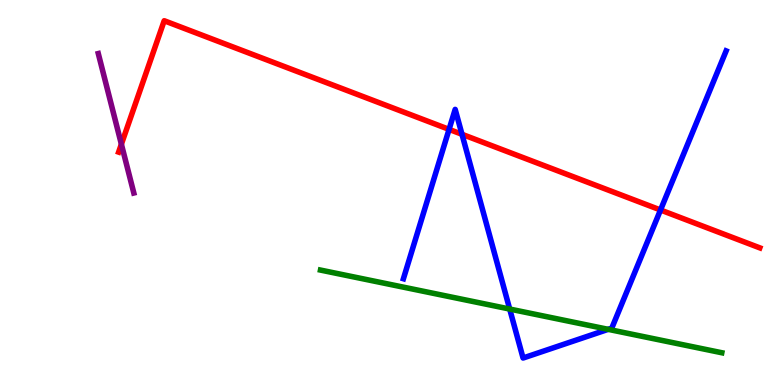[{'lines': ['blue', 'red'], 'intersections': [{'x': 5.79, 'y': 6.64}, {'x': 5.96, 'y': 6.51}, {'x': 8.52, 'y': 4.55}]}, {'lines': ['green', 'red'], 'intersections': []}, {'lines': ['purple', 'red'], 'intersections': [{'x': 1.57, 'y': 6.25}]}, {'lines': ['blue', 'green'], 'intersections': [{'x': 6.58, 'y': 1.97}, {'x': 7.85, 'y': 1.45}]}, {'lines': ['blue', 'purple'], 'intersections': []}, {'lines': ['green', 'purple'], 'intersections': []}]